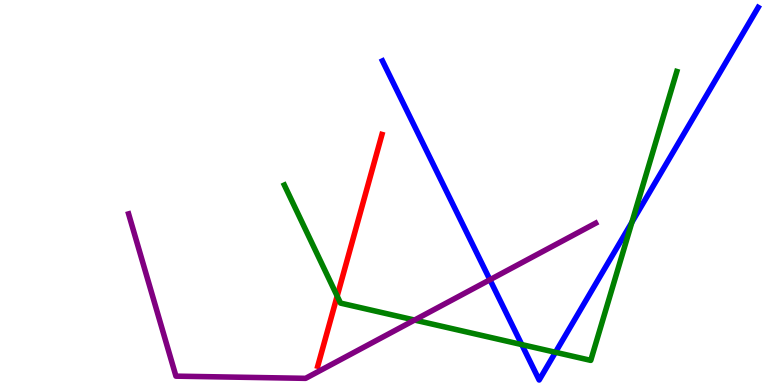[{'lines': ['blue', 'red'], 'intersections': []}, {'lines': ['green', 'red'], 'intersections': [{'x': 4.35, 'y': 2.31}]}, {'lines': ['purple', 'red'], 'intersections': []}, {'lines': ['blue', 'green'], 'intersections': [{'x': 6.73, 'y': 1.05}, {'x': 7.17, 'y': 0.849}, {'x': 8.15, 'y': 4.23}]}, {'lines': ['blue', 'purple'], 'intersections': [{'x': 6.32, 'y': 2.73}]}, {'lines': ['green', 'purple'], 'intersections': [{'x': 5.35, 'y': 1.69}]}]